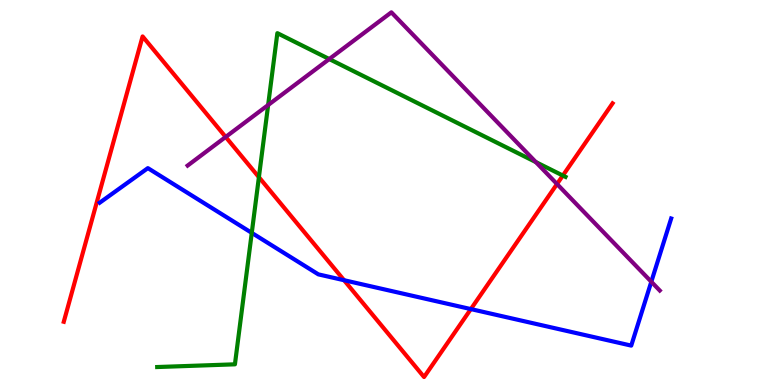[{'lines': ['blue', 'red'], 'intersections': [{'x': 4.44, 'y': 2.72}, {'x': 6.08, 'y': 1.97}]}, {'lines': ['green', 'red'], 'intersections': [{'x': 3.34, 'y': 5.4}, {'x': 7.26, 'y': 5.44}]}, {'lines': ['purple', 'red'], 'intersections': [{'x': 2.91, 'y': 6.44}, {'x': 7.19, 'y': 5.22}]}, {'lines': ['blue', 'green'], 'intersections': [{'x': 3.25, 'y': 3.95}]}, {'lines': ['blue', 'purple'], 'intersections': [{'x': 8.4, 'y': 2.68}]}, {'lines': ['green', 'purple'], 'intersections': [{'x': 3.46, 'y': 7.27}, {'x': 4.25, 'y': 8.47}, {'x': 6.91, 'y': 5.79}]}]